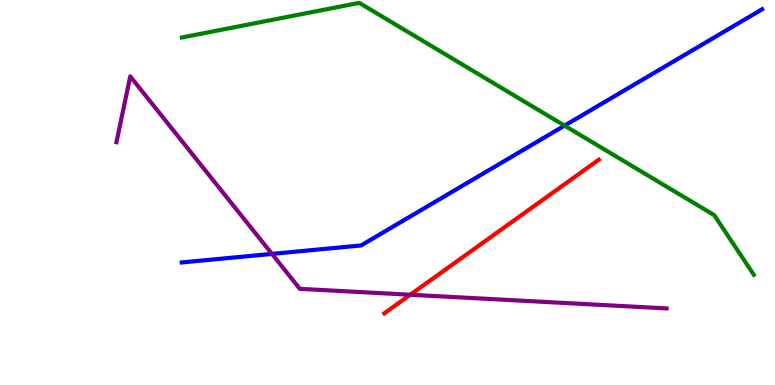[{'lines': ['blue', 'red'], 'intersections': []}, {'lines': ['green', 'red'], 'intersections': []}, {'lines': ['purple', 'red'], 'intersections': [{'x': 5.29, 'y': 2.34}]}, {'lines': ['blue', 'green'], 'intersections': [{'x': 7.28, 'y': 6.74}]}, {'lines': ['blue', 'purple'], 'intersections': [{'x': 3.51, 'y': 3.41}]}, {'lines': ['green', 'purple'], 'intersections': []}]